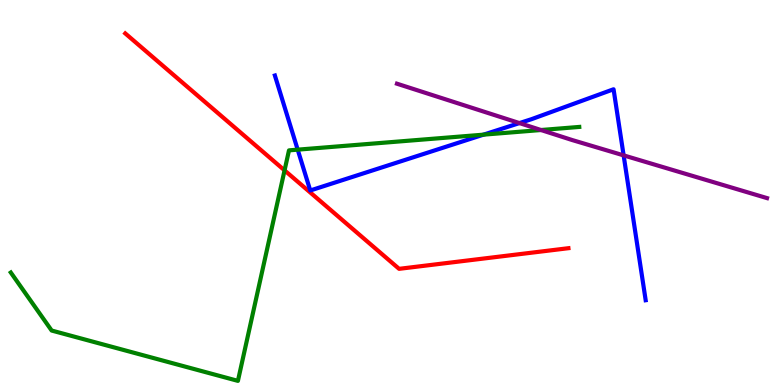[{'lines': ['blue', 'red'], 'intersections': []}, {'lines': ['green', 'red'], 'intersections': [{'x': 3.67, 'y': 5.57}]}, {'lines': ['purple', 'red'], 'intersections': []}, {'lines': ['blue', 'green'], 'intersections': [{'x': 3.84, 'y': 6.11}, {'x': 6.24, 'y': 6.5}]}, {'lines': ['blue', 'purple'], 'intersections': [{'x': 6.7, 'y': 6.8}, {'x': 8.05, 'y': 5.96}]}, {'lines': ['green', 'purple'], 'intersections': [{'x': 6.98, 'y': 6.62}]}]